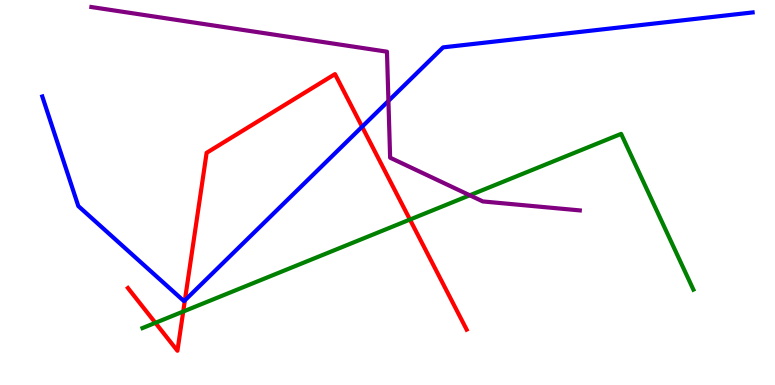[{'lines': ['blue', 'red'], 'intersections': [{'x': 2.39, 'y': 2.2}, {'x': 4.67, 'y': 6.71}]}, {'lines': ['green', 'red'], 'intersections': [{'x': 2.01, 'y': 1.61}, {'x': 2.36, 'y': 1.91}, {'x': 5.29, 'y': 4.3}]}, {'lines': ['purple', 'red'], 'intersections': []}, {'lines': ['blue', 'green'], 'intersections': []}, {'lines': ['blue', 'purple'], 'intersections': [{'x': 5.01, 'y': 7.38}]}, {'lines': ['green', 'purple'], 'intersections': [{'x': 6.06, 'y': 4.93}]}]